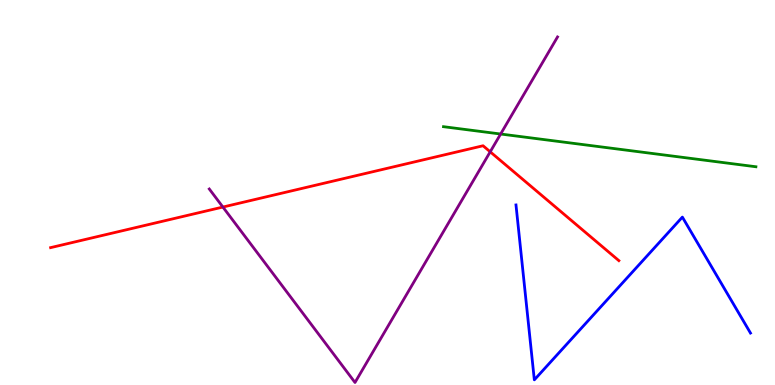[{'lines': ['blue', 'red'], 'intersections': []}, {'lines': ['green', 'red'], 'intersections': []}, {'lines': ['purple', 'red'], 'intersections': [{'x': 2.88, 'y': 4.62}, {'x': 6.33, 'y': 6.06}]}, {'lines': ['blue', 'green'], 'intersections': []}, {'lines': ['blue', 'purple'], 'intersections': []}, {'lines': ['green', 'purple'], 'intersections': [{'x': 6.46, 'y': 6.52}]}]